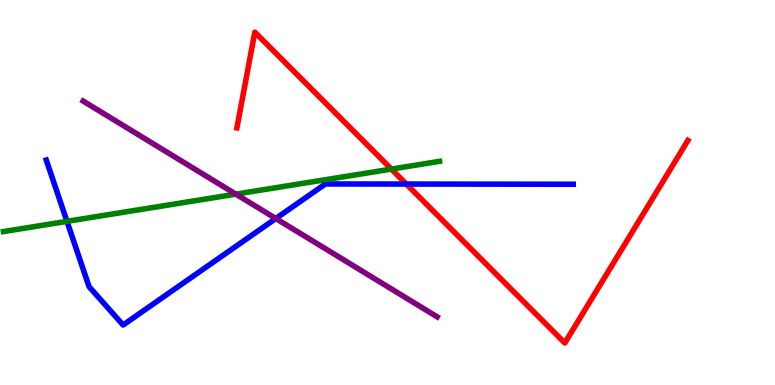[{'lines': ['blue', 'red'], 'intersections': [{'x': 5.24, 'y': 5.22}]}, {'lines': ['green', 'red'], 'intersections': [{'x': 5.05, 'y': 5.61}]}, {'lines': ['purple', 'red'], 'intersections': []}, {'lines': ['blue', 'green'], 'intersections': [{'x': 0.864, 'y': 4.25}]}, {'lines': ['blue', 'purple'], 'intersections': [{'x': 3.56, 'y': 4.32}]}, {'lines': ['green', 'purple'], 'intersections': [{'x': 3.04, 'y': 4.96}]}]